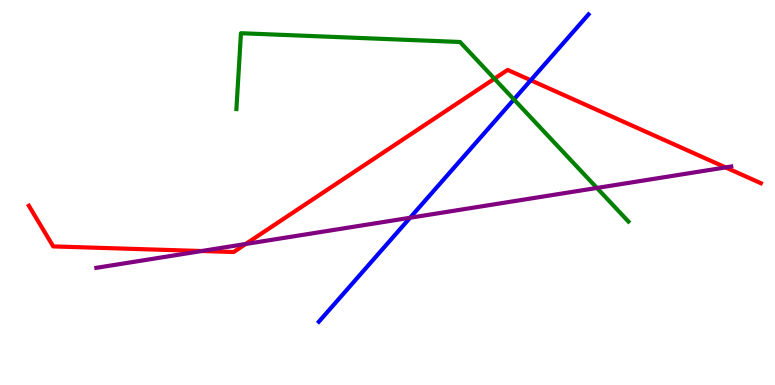[{'lines': ['blue', 'red'], 'intersections': [{'x': 6.85, 'y': 7.92}]}, {'lines': ['green', 'red'], 'intersections': [{'x': 6.38, 'y': 7.96}]}, {'lines': ['purple', 'red'], 'intersections': [{'x': 2.6, 'y': 3.48}, {'x': 3.17, 'y': 3.66}, {'x': 9.36, 'y': 5.65}]}, {'lines': ['blue', 'green'], 'intersections': [{'x': 6.63, 'y': 7.42}]}, {'lines': ['blue', 'purple'], 'intersections': [{'x': 5.29, 'y': 4.34}]}, {'lines': ['green', 'purple'], 'intersections': [{'x': 7.7, 'y': 5.12}]}]